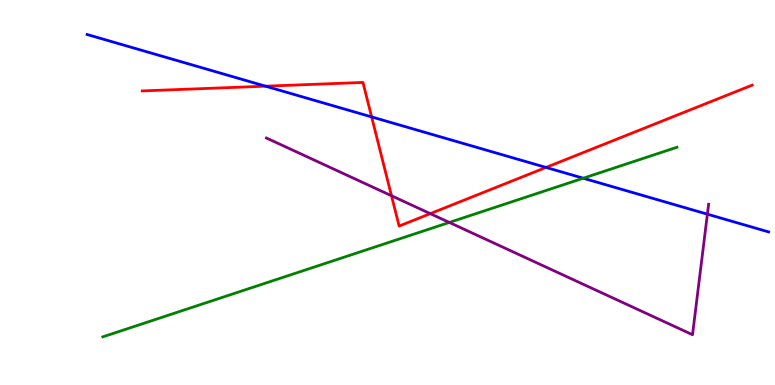[{'lines': ['blue', 'red'], 'intersections': [{'x': 3.43, 'y': 7.76}, {'x': 4.8, 'y': 6.96}, {'x': 7.05, 'y': 5.65}]}, {'lines': ['green', 'red'], 'intersections': []}, {'lines': ['purple', 'red'], 'intersections': [{'x': 5.05, 'y': 4.92}, {'x': 5.55, 'y': 4.45}]}, {'lines': ['blue', 'green'], 'intersections': [{'x': 7.53, 'y': 5.37}]}, {'lines': ['blue', 'purple'], 'intersections': [{'x': 9.13, 'y': 4.44}]}, {'lines': ['green', 'purple'], 'intersections': [{'x': 5.8, 'y': 4.22}]}]